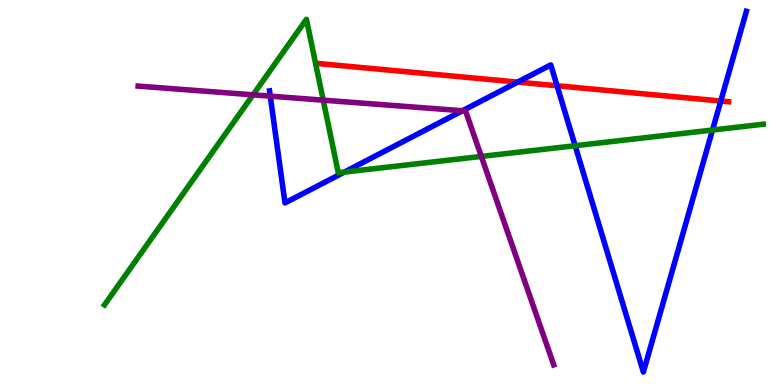[{'lines': ['blue', 'red'], 'intersections': [{'x': 6.68, 'y': 7.87}, {'x': 7.19, 'y': 7.77}, {'x': 9.3, 'y': 7.38}]}, {'lines': ['green', 'red'], 'intersections': []}, {'lines': ['purple', 'red'], 'intersections': []}, {'lines': ['blue', 'green'], 'intersections': [{'x': 4.44, 'y': 5.53}, {'x': 7.42, 'y': 6.22}, {'x': 9.19, 'y': 6.62}]}, {'lines': ['blue', 'purple'], 'intersections': [{'x': 3.49, 'y': 7.5}, {'x': 5.97, 'y': 7.12}]}, {'lines': ['green', 'purple'], 'intersections': [{'x': 3.26, 'y': 7.54}, {'x': 4.17, 'y': 7.4}, {'x': 6.21, 'y': 5.94}]}]